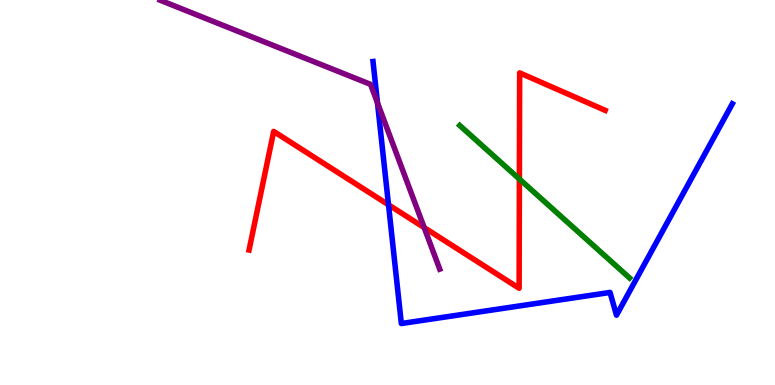[{'lines': ['blue', 'red'], 'intersections': [{'x': 5.01, 'y': 4.68}]}, {'lines': ['green', 'red'], 'intersections': [{'x': 6.7, 'y': 5.35}]}, {'lines': ['purple', 'red'], 'intersections': [{'x': 5.47, 'y': 4.09}]}, {'lines': ['blue', 'green'], 'intersections': []}, {'lines': ['blue', 'purple'], 'intersections': [{'x': 4.87, 'y': 7.33}]}, {'lines': ['green', 'purple'], 'intersections': []}]